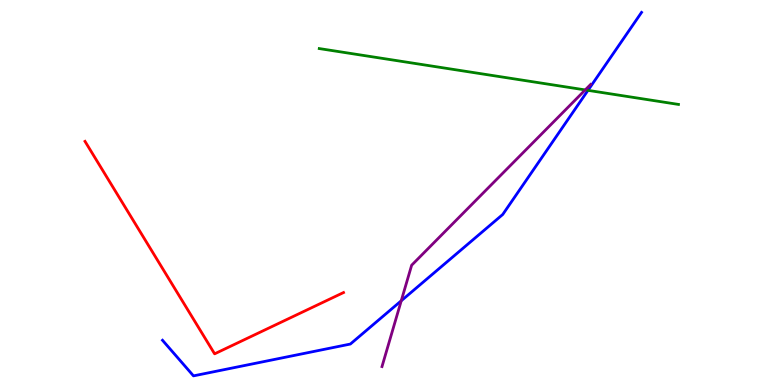[{'lines': ['blue', 'red'], 'intersections': []}, {'lines': ['green', 'red'], 'intersections': []}, {'lines': ['purple', 'red'], 'intersections': []}, {'lines': ['blue', 'green'], 'intersections': [{'x': 7.59, 'y': 7.65}]}, {'lines': ['blue', 'purple'], 'intersections': [{'x': 5.18, 'y': 2.19}]}, {'lines': ['green', 'purple'], 'intersections': [{'x': 7.55, 'y': 7.66}]}]